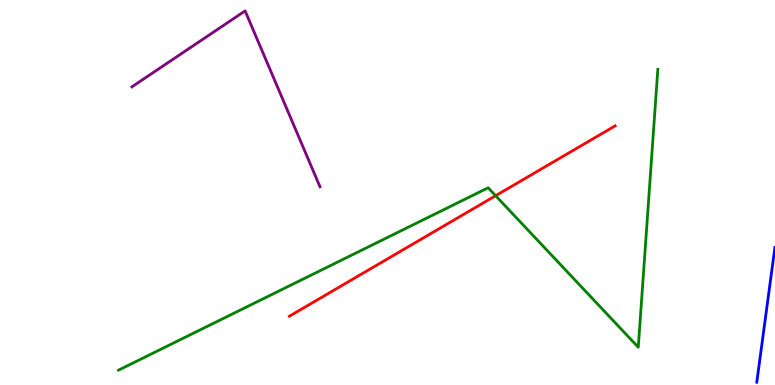[{'lines': ['blue', 'red'], 'intersections': []}, {'lines': ['green', 'red'], 'intersections': [{'x': 6.4, 'y': 4.92}]}, {'lines': ['purple', 'red'], 'intersections': []}, {'lines': ['blue', 'green'], 'intersections': []}, {'lines': ['blue', 'purple'], 'intersections': []}, {'lines': ['green', 'purple'], 'intersections': []}]